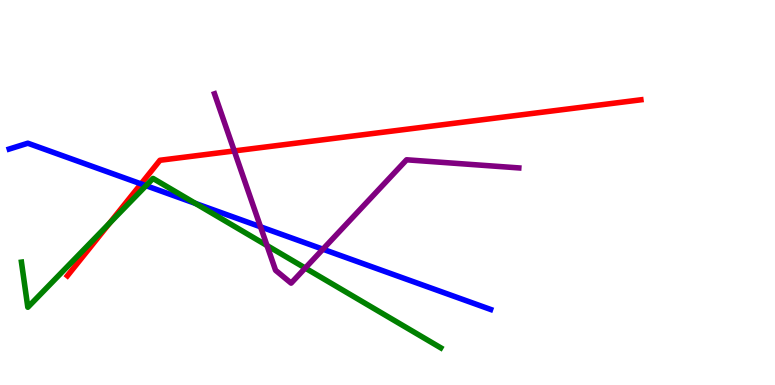[{'lines': ['blue', 'red'], 'intersections': [{'x': 1.82, 'y': 5.22}]}, {'lines': ['green', 'red'], 'intersections': [{'x': 1.41, 'y': 4.2}]}, {'lines': ['purple', 'red'], 'intersections': [{'x': 3.02, 'y': 6.08}]}, {'lines': ['blue', 'green'], 'intersections': [{'x': 1.88, 'y': 5.18}, {'x': 2.52, 'y': 4.72}]}, {'lines': ['blue', 'purple'], 'intersections': [{'x': 3.36, 'y': 4.11}, {'x': 4.17, 'y': 3.53}]}, {'lines': ['green', 'purple'], 'intersections': [{'x': 3.45, 'y': 3.62}, {'x': 3.94, 'y': 3.04}]}]